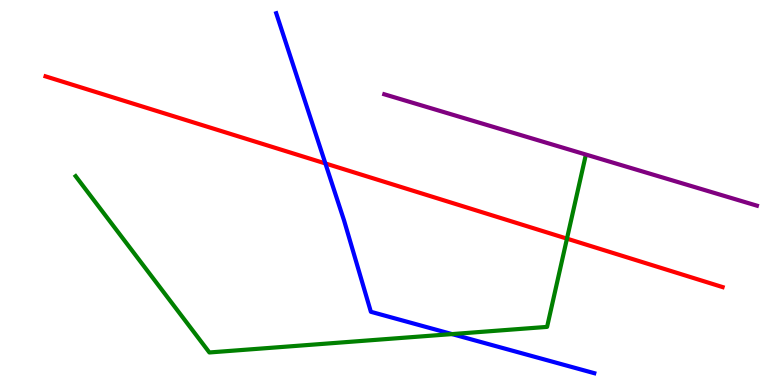[{'lines': ['blue', 'red'], 'intersections': [{'x': 4.2, 'y': 5.75}]}, {'lines': ['green', 'red'], 'intersections': [{'x': 7.32, 'y': 3.8}]}, {'lines': ['purple', 'red'], 'intersections': []}, {'lines': ['blue', 'green'], 'intersections': [{'x': 5.83, 'y': 1.32}]}, {'lines': ['blue', 'purple'], 'intersections': []}, {'lines': ['green', 'purple'], 'intersections': []}]